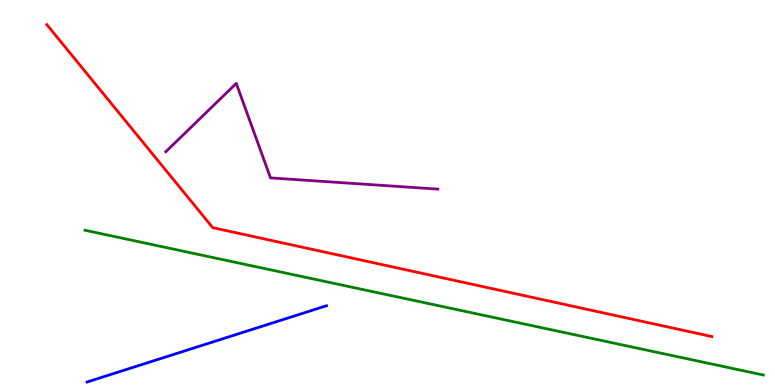[{'lines': ['blue', 'red'], 'intersections': []}, {'lines': ['green', 'red'], 'intersections': []}, {'lines': ['purple', 'red'], 'intersections': []}, {'lines': ['blue', 'green'], 'intersections': []}, {'lines': ['blue', 'purple'], 'intersections': []}, {'lines': ['green', 'purple'], 'intersections': []}]